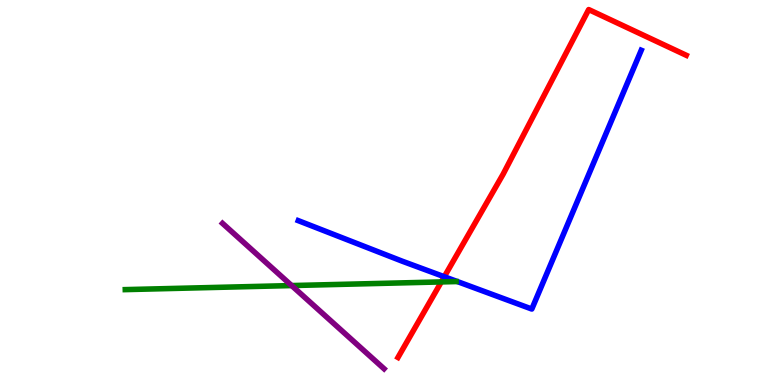[{'lines': ['blue', 'red'], 'intersections': [{'x': 5.73, 'y': 2.81}]}, {'lines': ['green', 'red'], 'intersections': [{'x': 5.69, 'y': 2.68}]}, {'lines': ['purple', 'red'], 'intersections': []}, {'lines': ['blue', 'green'], 'intersections': []}, {'lines': ['blue', 'purple'], 'intersections': []}, {'lines': ['green', 'purple'], 'intersections': [{'x': 3.76, 'y': 2.58}]}]